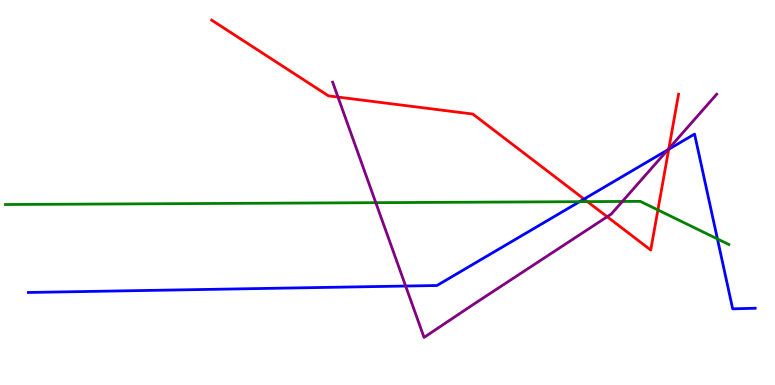[{'lines': ['blue', 'red'], 'intersections': [{'x': 7.54, 'y': 4.83}, {'x': 8.63, 'y': 6.12}]}, {'lines': ['green', 'red'], 'intersections': [{'x': 7.58, 'y': 4.76}, {'x': 8.49, 'y': 4.55}]}, {'lines': ['purple', 'red'], 'intersections': [{'x': 4.36, 'y': 7.48}, {'x': 7.83, 'y': 4.37}, {'x': 8.63, 'y': 6.14}]}, {'lines': ['blue', 'green'], 'intersections': [{'x': 7.48, 'y': 4.76}, {'x': 9.26, 'y': 3.79}]}, {'lines': ['blue', 'purple'], 'intersections': [{'x': 5.23, 'y': 2.57}, {'x': 8.62, 'y': 6.11}]}, {'lines': ['green', 'purple'], 'intersections': [{'x': 4.85, 'y': 4.74}, {'x': 8.03, 'y': 4.77}]}]